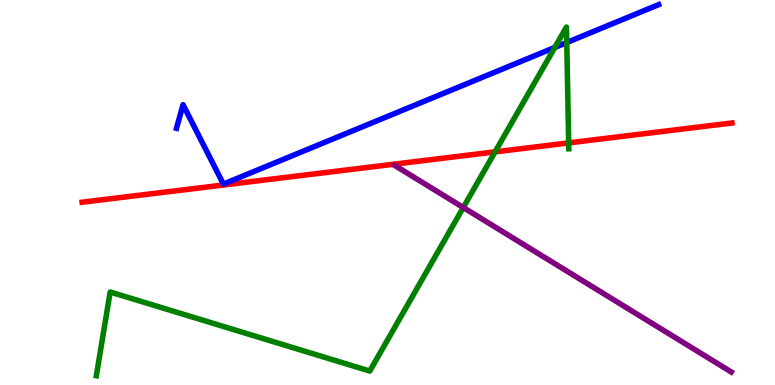[{'lines': ['blue', 'red'], 'intersections': []}, {'lines': ['green', 'red'], 'intersections': [{'x': 6.39, 'y': 6.06}, {'x': 7.34, 'y': 6.29}]}, {'lines': ['purple', 'red'], 'intersections': []}, {'lines': ['blue', 'green'], 'intersections': [{'x': 7.16, 'y': 8.77}, {'x': 7.31, 'y': 8.9}]}, {'lines': ['blue', 'purple'], 'intersections': []}, {'lines': ['green', 'purple'], 'intersections': [{'x': 5.98, 'y': 4.61}]}]